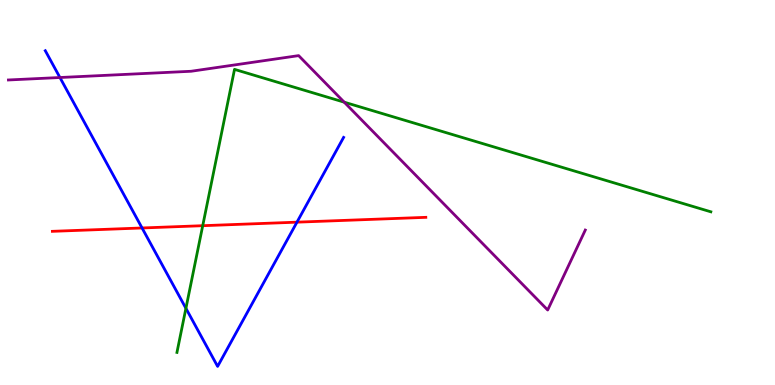[{'lines': ['blue', 'red'], 'intersections': [{'x': 1.83, 'y': 4.08}, {'x': 3.83, 'y': 4.23}]}, {'lines': ['green', 'red'], 'intersections': [{'x': 2.62, 'y': 4.14}]}, {'lines': ['purple', 'red'], 'intersections': []}, {'lines': ['blue', 'green'], 'intersections': [{'x': 2.4, 'y': 1.99}]}, {'lines': ['blue', 'purple'], 'intersections': [{'x': 0.773, 'y': 7.99}]}, {'lines': ['green', 'purple'], 'intersections': [{'x': 4.44, 'y': 7.35}]}]